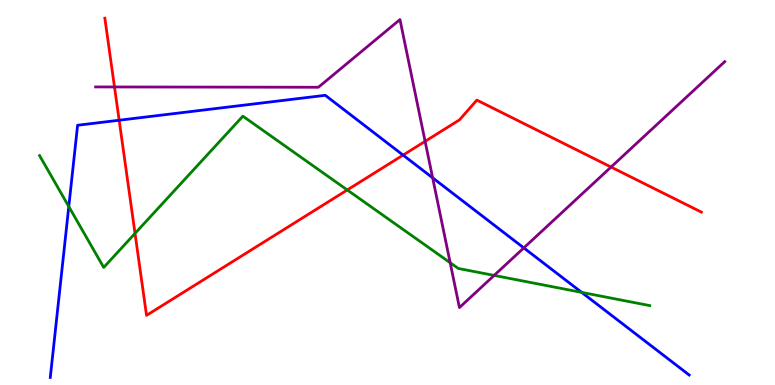[{'lines': ['blue', 'red'], 'intersections': [{'x': 1.54, 'y': 6.88}, {'x': 5.2, 'y': 5.97}]}, {'lines': ['green', 'red'], 'intersections': [{'x': 1.74, 'y': 3.94}, {'x': 4.48, 'y': 5.07}]}, {'lines': ['purple', 'red'], 'intersections': [{'x': 1.48, 'y': 7.74}, {'x': 5.49, 'y': 6.33}, {'x': 7.88, 'y': 5.66}]}, {'lines': ['blue', 'green'], 'intersections': [{'x': 0.888, 'y': 4.64}, {'x': 7.51, 'y': 2.41}]}, {'lines': ['blue', 'purple'], 'intersections': [{'x': 5.58, 'y': 5.38}, {'x': 6.76, 'y': 3.56}]}, {'lines': ['green', 'purple'], 'intersections': [{'x': 5.81, 'y': 3.18}, {'x': 6.38, 'y': 2.85}]}]